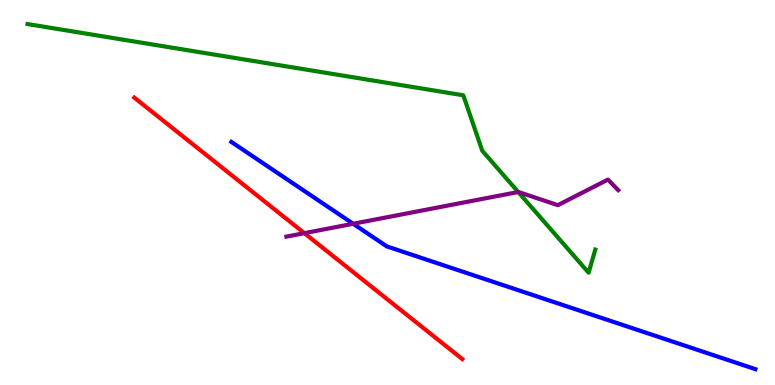[{'lines': ['blue', 'red'], 'intersections': []}, {'lines': ['green', 'red'], 'intersections': []}, {'lines': ['purple', 'red'], 'intersections': [{'x': 3.93, 'y': 3.94}]}, {'lines': ['blue', 'green'], 'intersections': []}, {'lines': ['blue', 'purple'], 'intersections': [{'x': 4.56, 'y': 4.19}]}, {'lines': ['green', 'purple'], 'intersections': [{'x': 6.69, 'y': 5.01}]}]